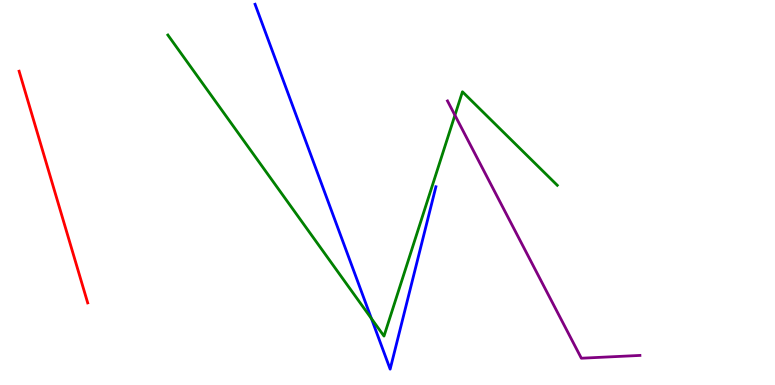[{'lines': ['blue', 'red'], 'intersections': []}, {'lines': ['green', 'red'], 'intersections': []}, {'lines': ['purple', 'red'], 'intersections': []}, {'lines': ['blue', 'green'], 'intersections': [{'x': 4.79, 'y': 1.73}]}, {'lines': ['blue', 'purple'], 'intersections': []}, {'lines': ['green', 'purple'], 'intersections': [{'x': 5.87, 'y': 7.01}]}]